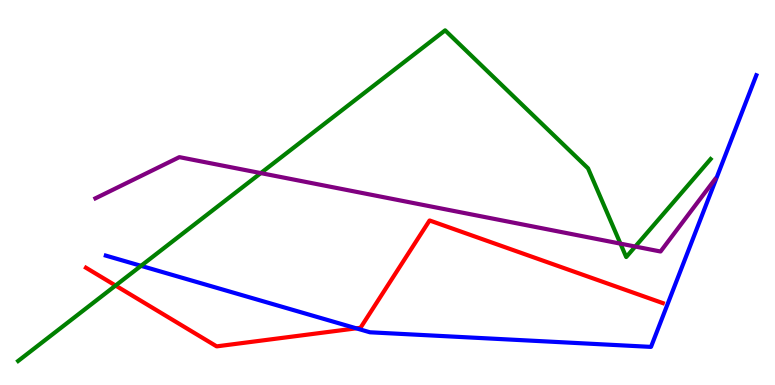[{'lines': ['blue', 'red'], 'intersections': [{'x': 4.6, 'y': 1.47}]}, {'lines': ['green', 'red'], 'intersections': [{'x': 1.49, 'y': 2.58}]}, {'lines': ['purple', 'red'], 'intersections': []}, {'lines': ['blue', 'green'], 'intersections': [{'x': 1.82, 'y': 3.1}]}, {'lines': ['blue', 'purple'], 'intersections': []}, {'lines': ['green', 'purple'], 'intersections': [{'x': 3.36, 'y': 5.5}, {'x': 8.01, 'y': 3.67}, {'x': 8.2, 'y': 3.6}]}]